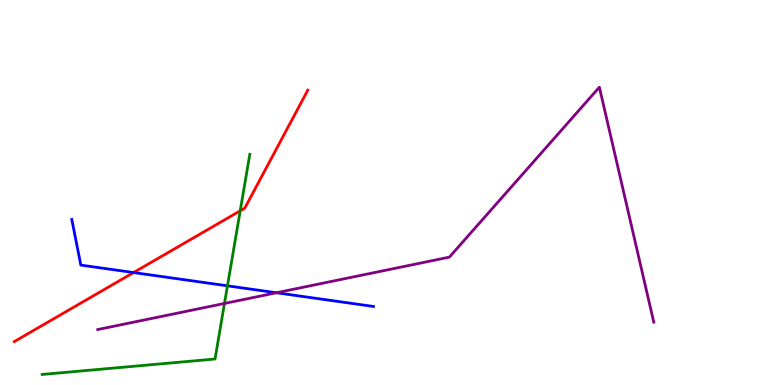[{'lines': ['blue', 'red'], 'intersections': [{'x': 1.72, 'y': 2.92}]}, {'lines': ['green', 'red'], 'intersections': [{'x': 3.1, 'y': 4.52}]}, {'lines': ['purple', 'red'], 'intersections': []}, {'lines': ['blue', 'green'], 'intersections': [{'x': 2.94, 'y': 2.58}]}, {'lines': ['blue', 'purple'], 'intersections': [{'x': 3.57, 'y': 2.4}]}, {'lines': ['green', 'purple'], 'intersections': [{'x': 2.9, 'y': 2.12}]}]